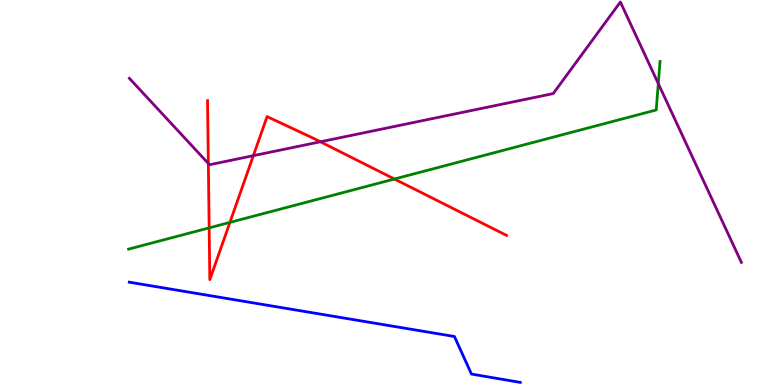[{'lines': ['blue', 'red'], 'intersections': []}, {'lines': ['green', 'red'], 'intersections': [{'x': 2.7, 'y': 4.08}, {'x': 2.97, 'y': 4.22}, {'x': 5.09, 'y': 5.35}]}, {'lines': ['purple', 'red'], 'intersections': [{'x': 2.69, 'y': 5.75}, {'x': 3.27, 'y': 5.96}, {'x': 4.13, 'y': 6.32}]}, {'lines': ['blue', 'green'], 'intersections': []}, {'lines': ['blue', 'purple'], 'intersections': []}, {'lines': ['green', 'purple'], 'intersections': [{'x': 8.49, 'y': 7.83}]}]